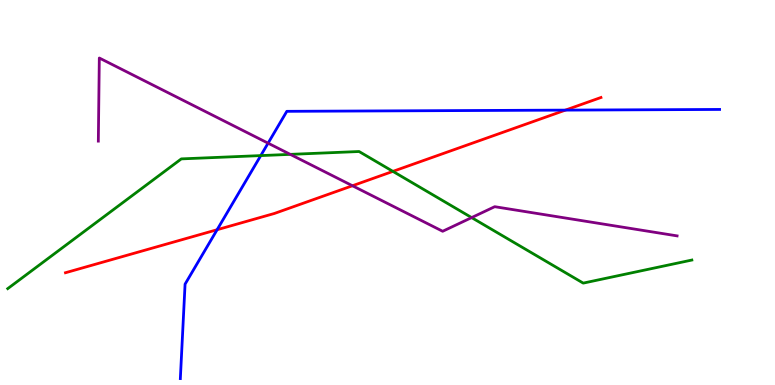[{'lines': ['blue', 'red'], 'intersections': [{'x': 2.8, 'y': 4.03}, {'x': 7.3, 'y': 7.14}]}, {'lines': ['green', 'red'], 'intersections': [{'x': 5.07, 'y': 5.55}]}, {'lines': ['purple', 'red'], 'intersections': [{'x': 4.55, 'y': 5.18}]}, {'lines': ['blue', 'green'], 'intersections': [{'x': 3.36, 'y': 5.96}]}, {'lines': ['blue', 'purple'], 'intersections': [{'x': 3.46, 'y': 6.28}]}, {'lines': ['green', 'purple'], 'intersections': [{'x': 3.75, 'y': 5.99}, {'x': 6.09, 'y': 4.35}]}]